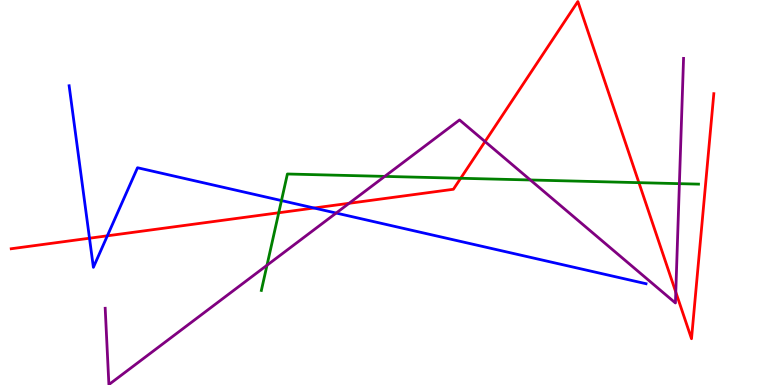[{'lines': ['blue', 'red'], 'intersections': [{'x': 1.15, 'y': 3.81}, {'x': 1.39, 'y': 3.87}, {'x': 4.05, 'y': 4.6}]}, {'lines': ['green', 'red'], 'intersections': [{'x': 3.6, 'y': 4.47}, {'x': 5.94, 'y': 5.37}, {'x': 8.24, 'y': 5.26}]}, {'lines': ['purple', 'red'], 'intersections': [{'x': 4.5, 'y': 4.72}, {'x': 6.26, 'y': 6.32}, {'x': 8.72, 'y': 2.41}]}, {'lines': ['blue', 'green'], 'intersections': [{'x': 3.63, 'y': 4.79}]}, {'lines': ['blue', 'purple'], 'intersections': [{'x': 4.34, 'y': 4.47}]}, {'lines': ['green', 'purple'], 'intersections': [{'x': 3.44, 'y': 3.11}, {'x': 4.96, 'y': 5.42}, {'x': 6.84, 'y': 5.33}, {'x': 8.77, 'y': 5.23}]}]